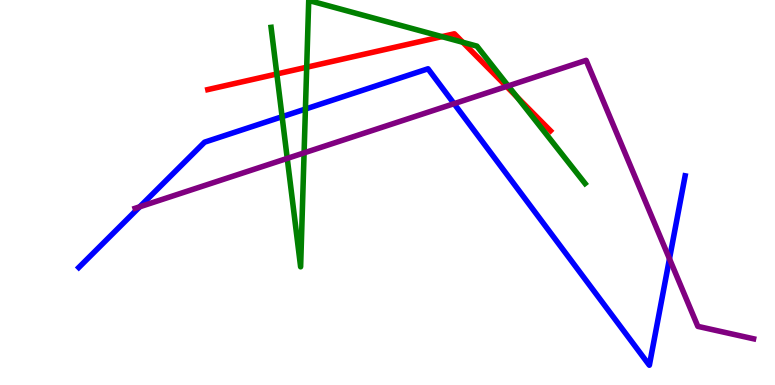[{'lines': ['blue', 'red'], 'intersections': []}, {'lines': ['green', 'red'], 'intersections': [{'x': 3.57, 'y': 8.08}, {'x': 3.96, 'y': 8.25}, {'x': 5.7, 'y': 9.05}, {'x': 5.97, 'y': 8.9}, {'x': 6.67, 'y': 7.49}]}, {'lines': ['purple', 'red'], 'intersections': [{'x': 6.54, 'y': 7.75}]}, {'lines': ['blue', 'green'], 'intersections': [{'x': 3.64, 'y': 6.97}, {'x': 3.94, 'y': 7.17}]}, {'lines': ['blue', 'purple'], 'intersections': [{'x': 1.8, 'y': 4.63}, {'x': 5.86, 'y': 7.31}, {'x': 8.64, 'y': 3.28}]}, {'lines': ['green', 'purple'], 'intersections': [{'x': 3.71, 'y': 5.89}, {'x': 3.92, 'y': 6.03}, {'x': 6.56, 'y': 7.77}]}]